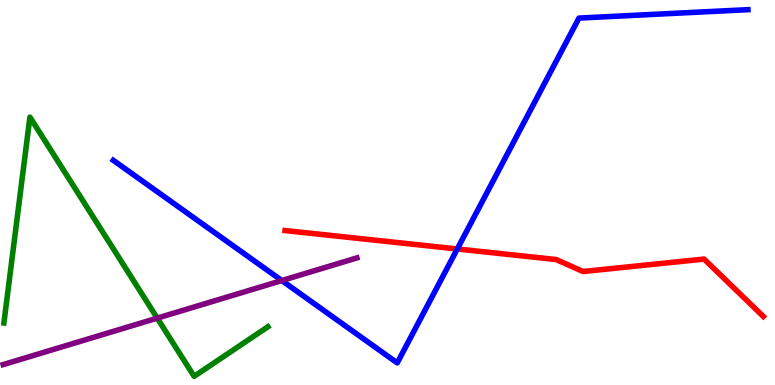[{'lines': ['blue', 'red'], 'intersections': [{'x': 5.9, 'y': 3.53}]}, {'lines': ['green', 'red'], 'intersections': []}, {'lines': ['purple', 'red'], 'intersections': []}, {'lines': ['blue', 'green'], 'intersections': []}, {'lines': ['blue', 'purple'], 'intersections': [{'x': 3.64, 'y': 2.71}]}, {'lines': ['green', 'purple'], 'intersections': [{'x': 2.03, 'y': 1.74}]}]